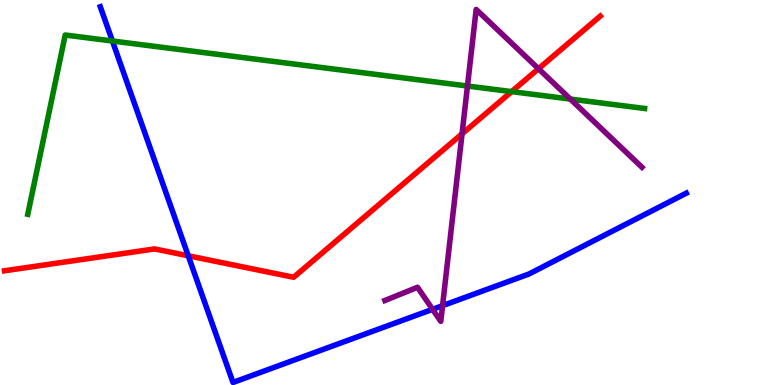[{'lines': ['blue', 'red'], 'intersections': [{'x': 2.43, 'y': 3.36}]}, {'lines': ['green', 'red'], 'intersections': [{'x': 6.6, 'y': 7.62}]}, {'lines': ['purple', 'red'], 'intersections': [{'x': 5.96, 'y': 6.52}, {'x': 6.95, 'y': 8.21}]}, {'lines': ['blue', 'green'], 'intersections': [{'x': 1.45, 'y': 8.94}]}, {'lines': ['blue', 'purple'], 'intersections': [{'x': 5.58, 'y': 1.97}, {'x': 5.71, 'y': 2.06}]}, {'lines': ['green', 'purple'], 'intersections': [{'x': 6.03, 'y': 7.77}, {'x': 7.36, 'y': 7.43}]}]